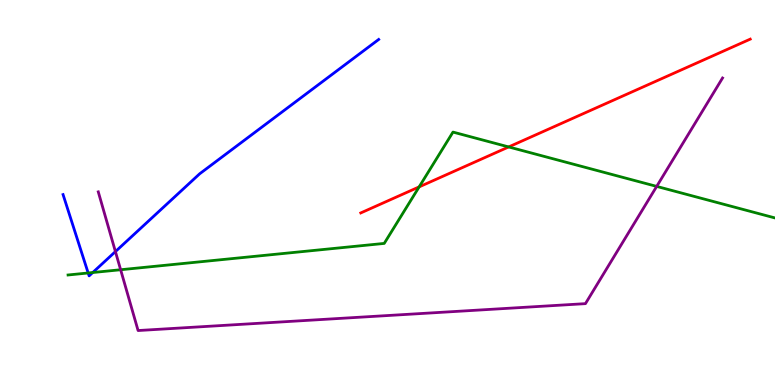[{'lines': ['blue', 'red'], 'intersections': []}, {'lines': ['green', 'red'], 'intersections': [{'x': 5.41, 'y': 5.15}, {'x': 6.56, 'y': 6.18}]}, {'lines': ['purple', 'red'], 'intersections': []}, {'lines': ['blue', 'green'], 'intersections': [{'x': 1.14, 'y': 2.91}, {'x': 1.2, 'y': 2.92}]}, {'lines': ['blue', 'purple'], 'intersections': [{'x': 1.49, 'y': 3.47}]}, {'lines': ['green', 'purple'], 'intersections': [{'x': 1.56, 'y': 2.99}, {'x': 8.47, 'y': 5.16}]}]